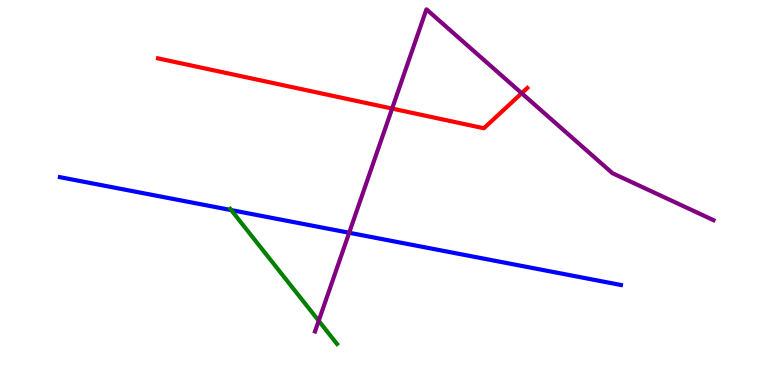[{'lines': ['blue', 'red'], 'intersections': []}, {'lines': ['green', 'red'], 'intersections': []}, {'lines': ['purple', 'red'], 'intersections': [{'x': 5.06, 'y': 7.18}, {'x': 6.73, 'y': 7.58}]}, {'lines': ['blue', 'green'], 'intersections': [{'x': 2.98, 'y': 4.54}]}, {'lines': ['blue', 'purple'], 'intersections': [{'x': 4.51, 'y': 3.95}]}, {'lines': ['green', 'purple'], 'intersections': [{'x': 4.11, 'y': 1.67}]}]